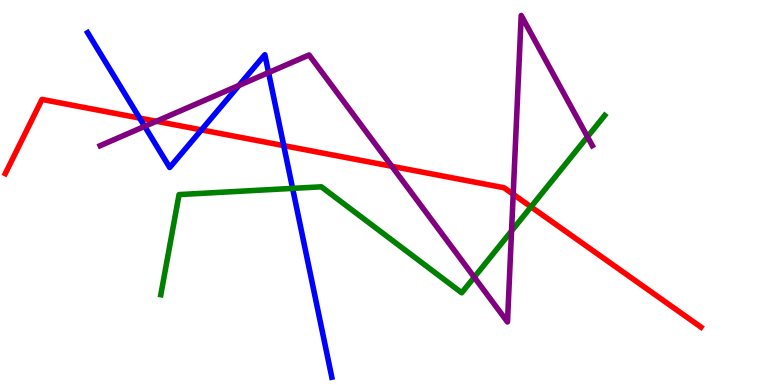[{'lines': ['blue', 'red'], 'intersections': [{'x': 1.8, 'y': 6.93}, {'x': 2.6, 'y': 6.63}, {'x': 3.66, 'y': 6.22}]}, {'lines': ['green', 'red'], 'intersections': [{'x': 6.85, 'y': 4.63}]}, {'lines': ['purple', 'red'], 'intersections': [{'x': 2.02, 'y': 6.85}, {'x': 5.06, 'y': 5.68}, {'x': 6.62, 'y': 4.95}]}, {'lines': ['blue', 'green'], 'intersections': [{'x': 3.78, 'y': 5.11}]}, {'lines': ['blue', 'purple'], 'intersections': [{'x': 1.87, 'y': 6.72}, {'x': 3.08, 'y': 7.78}, {'x': 3.47, 'y': 8.12}]}, {'lines': ['green', 'purple'], 'intersections': [{'x': 6.12, 'y': 2.8}, {'x': 6.6, 'y': 4.0}, {'x': 7.58, 'y': 6.45}]}]